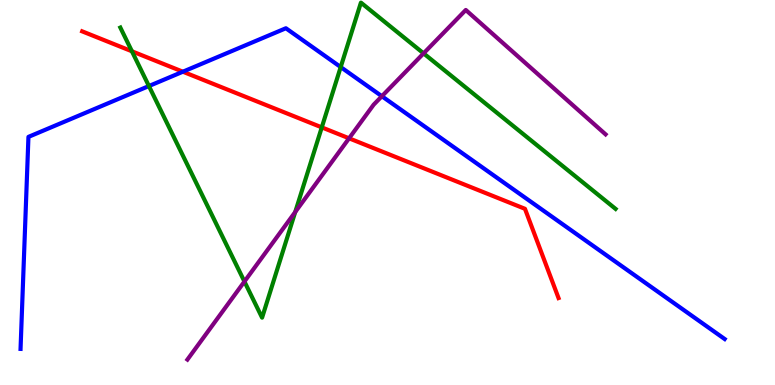[{'lines': ['blue', 'red'], 'intersections': [{'x': 2.36, 'y': 8.14}]}, {'lines': ['green', 'red'], 'intersections': [{'x': 1.7, 'y': 8.67}, {'x': 4.15, 'y': 6.69}]}, {'lines': ['purple', 'red'], 'intersections': [{'x': 4.5, 'y': 6.41}]}, {'lines': ['blue', 'green'], 'intersections': [{'x': 1.92, 'y': 7.76}, {'x': 4.4, 'y': 8.26}]}, {'lines': ['blue', 'purple'], 'intersections': [{'x': 4.93, 'y': 7.5}]}, {'lines': ['green', 'purple'], 'intersections': [{'x': 3.15, 'y': 2.69}, {'x': 3.81, 'y': 4.49}, {'x': 5.47, 'y': 8.61}]}]